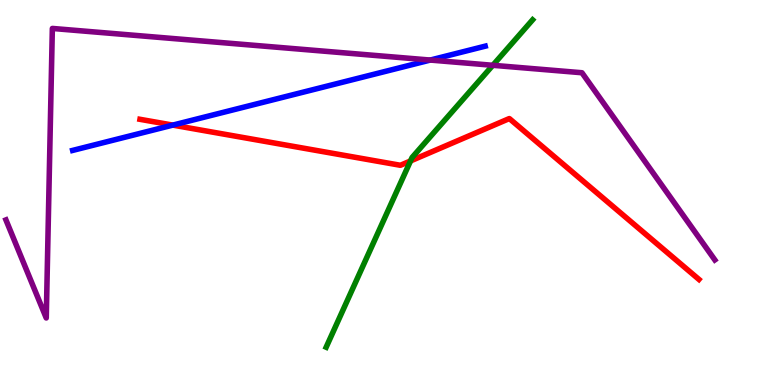[{'lines': ['blue', 'red'], 'intersections': [{'x': 2.23, 'y': 6.75}]}, {'lines': ['green', 'red'], 'intersections': [{'x': 5.3, 'y': 5.82}]}, {'lines': ['purple', 'red'], 'intersections': []}, {'lines': ['blue', 'green'], 'intersections': []}, {'lines': ['blue', 'purple'], 'intersections': [{'x': 5.55, 'y': 8.44}]}, {'lines': ['green', 'purple'], 'intersections': [{'x': 6.36, 'y': 8.3}]}]